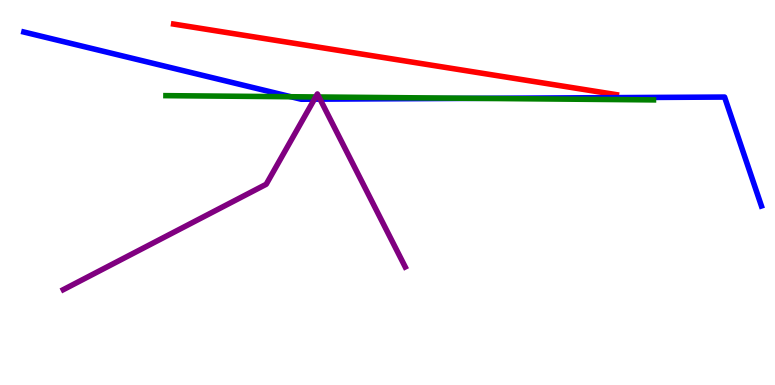[{'lines': ['blue', 'red'], 'intersections': []}, {'lines': ['green', 'red'], 'intersections': []}, {'lines': ['purple', 'red'], 'intersections': []}, {'lines': ['blue', 'green'], 'intersections': [{'x': 3.75, 'y': 7.49}, {'x': 6.13, 'y': 7.45}]}, {'lines': ['blue', 'purple'], 'intersections': [{'x': 4.06, 'y': 7.42}, {'x': 4.13, 'y': 7.42}]}, {'lines': ['green', 'purple'], 'intersections': [{'x': 4.07, 'y': 7.48}, {'x': 4.12, 'y': 7.48}]}]